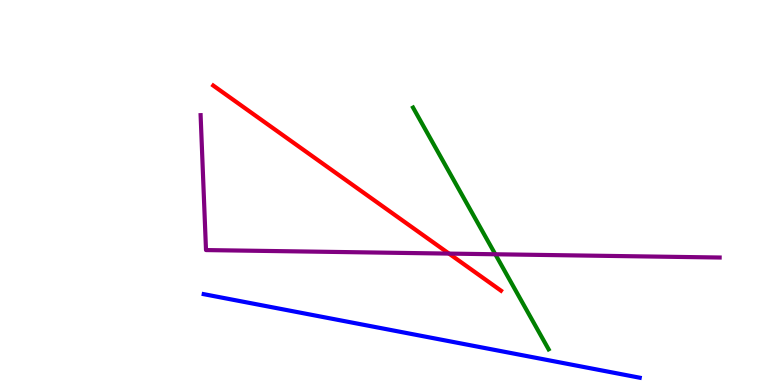[{'lines': ['blue', 'red'], 'intersections': []}, {'lines': ['green', 'red'], 'intersections': []}, {'lines': ['purple', 'red'], 'intersections': [{'x': 5.79, 'y': 3.41}]}, {'lines': ['blue', 'green'], 'intersections': []}, {'lines': ['blue', 'purple'], 'intersections': []}, {'lines': ['green', 'purple'], 'intersections': [{'x': 6.39, 'y': 3.4}]}]